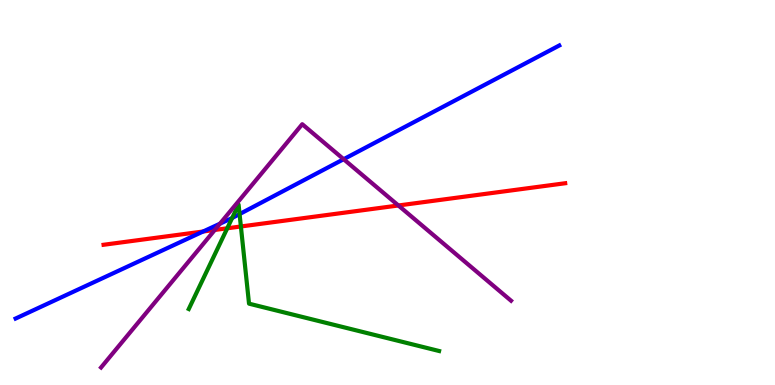[{'lines': ['blue', 'red'], 'intersections': [{'x': 2.62, 'y': 3.99}]}, {'lines': ['green', 'red'], 'intersections': [{'x': 2.93, 'y': 4.07}, {'x': 3.11, 'y': 4.12}]}, {'lines': ['purple', 'red'], 'intersections': [{'x': 2.77, 'y': 4.03}, {'x': 5.14, 'y': 4.66}]}, {'lines': ['blue', 'green'], 'intersections': [{'x': 3.0, 'y': 4.34}, {'x': 3.09, 'y': 4.44}]}, {'lines': ['blue', 'purple'], 'intersections': [{'x': 2.84, 'y': 4.19}, {'x': 4.43, 'y': 5.86}]}, {'lines': ['green', 'purple'], 'intersections': []}]